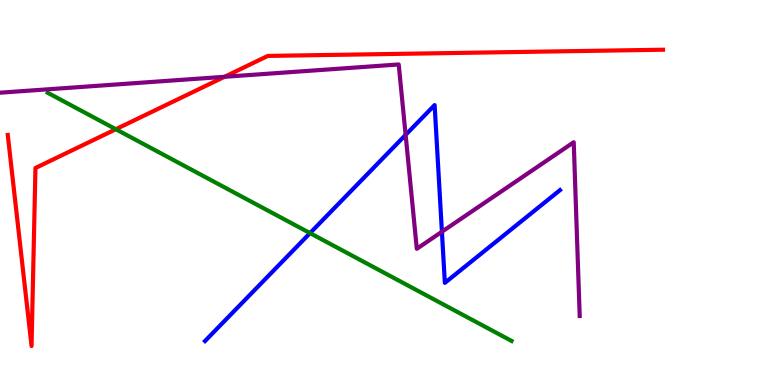[{'lines': ['blue', 'red'], 'intersections': []}, {'lines': ['green', 'red'], 'intersections': [{'x': 1.49, 'y': 6.64}]}, {'lines': ['purple', 'red'], 'intersections': [{'x': 2.9, 'y': 8.01}]}, {'lines': ['blue', 'green'], 'intersections': [{'x': 4.0, 'y': 3.95}]}, {'lines': ['blue', 'purple'], 'intersections': [{'x': 5.23, 'y': 6.5}, {'x': 5.7, 'y': 3.98}]}, {'lines': ['green', 'purple'], 'intersections': []}]